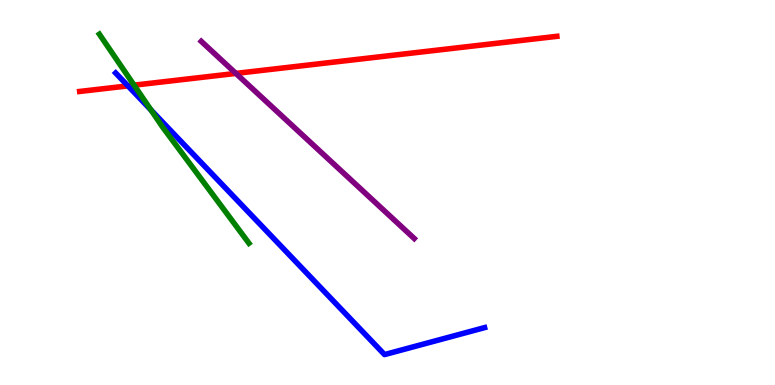[{'lines': ['blue', 'red'], 'intersections': [{'x': 1.65, 'y': 7.77}]}, {'lines': ['green', 'red'], 'intersections': [{'x': 1.73, 'y': 7.79}]}, {'lines': ['purple', 'red'], 'intersections': [{'x': 3.04, 'y': 8.09}]}, {'lines': ['blue', 'green'], 'intersections': [{'x': 1.95, 'y': 7.14}]}, {'lines': ['blue', 'purple'], 'intersections': []}, {'lines': ['green', 'purple'], 'intersections': []}]